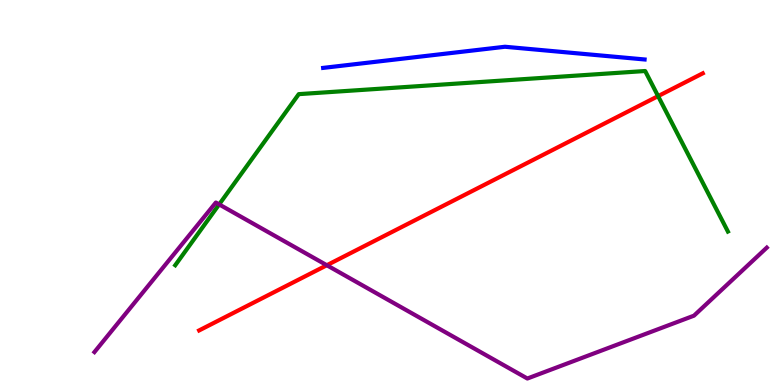[{'lines': ['blue', 'red'], 'intersections': []}, {'lines': ['green', 'red'], 'intersections': [{'x': 8.49, 'y': 7.5}]}, {'lines': ['purple', 'red'], 'intersections': [{'x': 4.22, 'y': 3.11}]}, {'lines': ['blue', 'green'], 'intersections': []}, {'lines': ['blue', 'purple'], 'intersections': []}, {'lines': ['green', 'purple'], 'intersections': [{'x': 2.83, 'y': 4.69}]}]